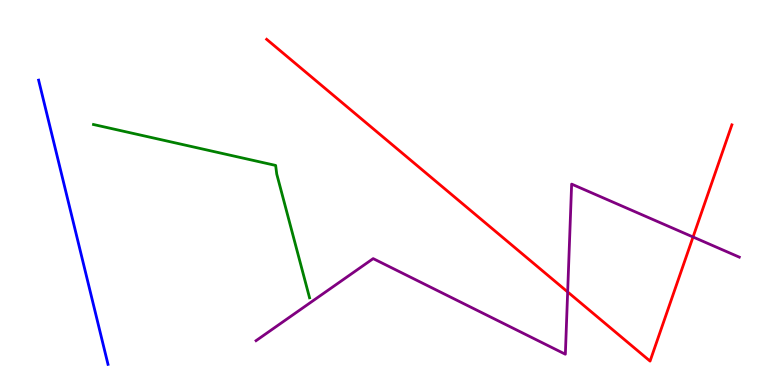[{'lines': ['blue', 'red'], 'intersections': []}, {'lines': ['green', 'red'], 'intersections': []}, {'lines': ['purple', 'red'], 'intersections': [{'x': 7.32, 'y': 2.42}, {'x': 8.94, 'y': 3.84}]}, {'lines': ['blue', 'green'], 'intersections': []}, {'lines': ['blue', 'purple'], 'intersections': []}, {'lines': ['green', 'purple'], 'intersections': []}]